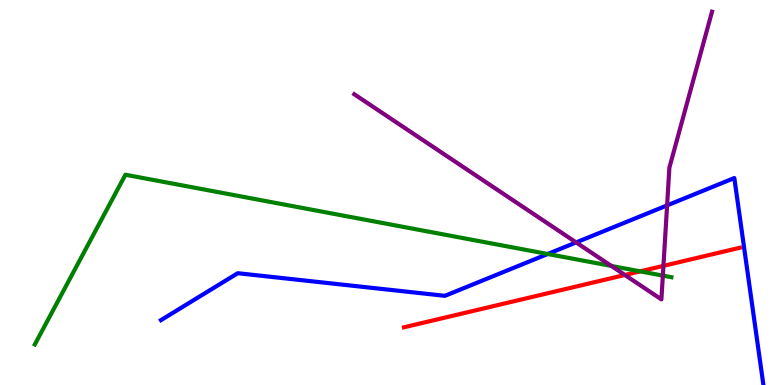[{'lines': ['blue', 'red'], 'intersections': []}, {'lines': ['green', 'red'], 'intersections': [{'x': 8.26, 'y': 2.95}]}, {'lines': ['purple', 'red'], 'intersections': [{'x': 8.06, 'y': 2.86}, {'x': 8.56, 'y': 3.09}]}, {'lines': ['blue', 'green'], 'intersections': [{'x': 7.07, 'y': 3.4}]}, {'lines': ['blue', 'purple'], 'intersections': [{'x': 7.43, 'y': 3.7}, {'x': 8.61, 'y': 4.67}]}, {'lines': ['green', 'purple'], 'intersections': [{'x': 7.89, 'y': 3.09}, {'x': 8.55, 'y': 2.84}]}]